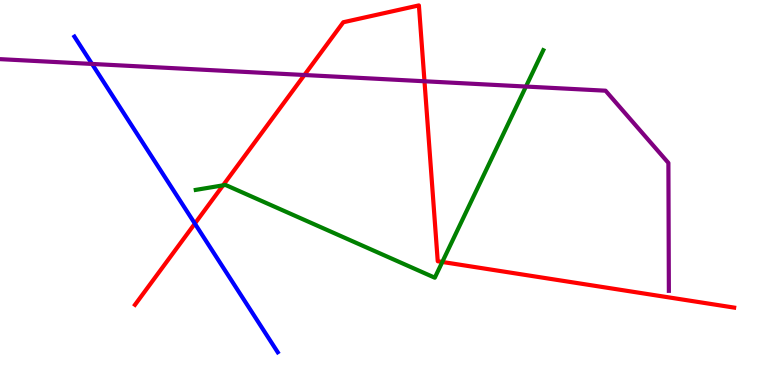[{'lines': ['blue', 'red'], 'intersections': [{'x': 2.51, 'y': 4.19}]}, {'lines': ['green', 'red'], 'intersections': [{'x': 2.88, 'y': 5.19}, {'x': 5.71, 'y': 3.2}]}, {'lines': ['purple', 'red'], 'intersections': [{'x': 3.93, 'y': 8.05}, {'x': 5.48, 'y': 7.89}]}, {'lines': ['blue', 'green'], 'intersections': []}, {'lines': ['blue', 'purple'], 'intersections': [{'x': 1.19, 'y': 8.34}]}, {'lines': ['green', 'purple'], 'intersections': [{'x': 6.79, 'y': 7.75}]}]